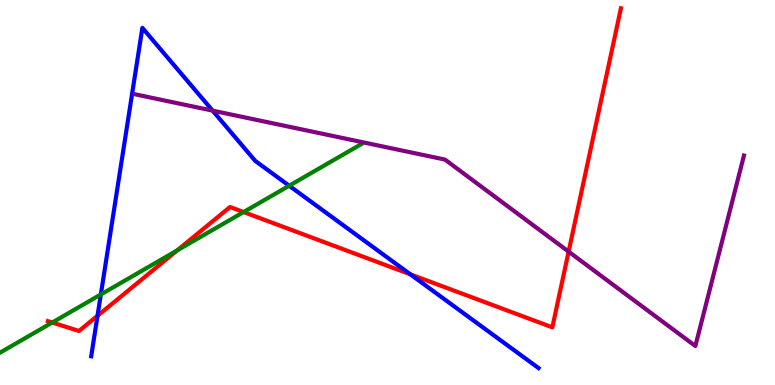[{'lines': ['blue', 'red'], 'intersections': [{'x': 1.26, 'y': 1.8}, {'x': 5.29, 'y': 2.87}]}, {'lines': ['green', 'red'], 'intersections': [{'x': 0.674, 'y': 1.62}, {'x': 2.29, 'y': 3.5}, {'x': 3.14, 'y': 4.49}]}, {'lines': ['purple', 'red'], 'intersections': [{'x': 7.34, 'y': 3.46}]}, {'lines': ['blue', 'green'], 'intersections': [{'x': 1.3, 'y': 2.35}, {'x': 3.73, 'y': 5.18}]}, {'lines': ['blue', 'purple'], 'intersections': [{'x': 2.74, 'y': 7.13}]}, {'lines': ['green', 'purple'], 'intersections': []}]